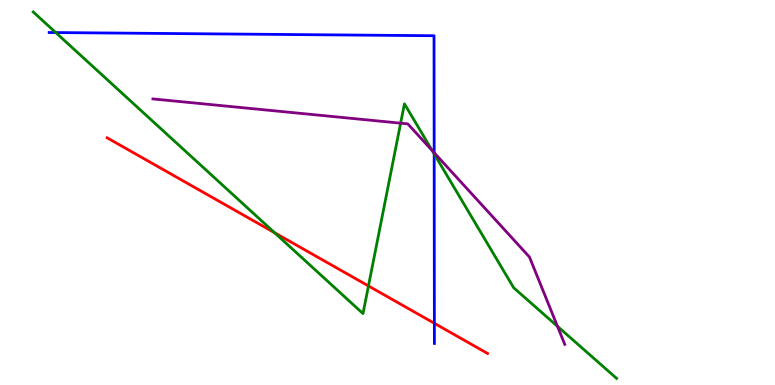[{'lines': ['blue', 'red'], 'intersections': [{'x': 5.6, 'y': 1.6}]}, {'lines': ['green', 'red'], 'intersections': [{'x': 3.54, 'y': 3.95}, {'x': 4.75, 'y': 2.57}]}, {'lines': ['purple', 'red'], 'intersections': []}, {'lines': ['blue', 'green'], 'intersections': [{'x': 0.719, 'y': 9.15}, {'x': 5.6, 'y': 6.0}]}, {'lines': ['blue', 'purple'], 'intersections': [{'x': 5.6, 'y': 6.03}]}, {'lines': ['green', 'purple'], 'intersections': [{'x': 5.17, 'y': 6.8}, {'x': 5.58, 'y': 6.09}, {'x': 7.19, 'y': 1.52}]}]